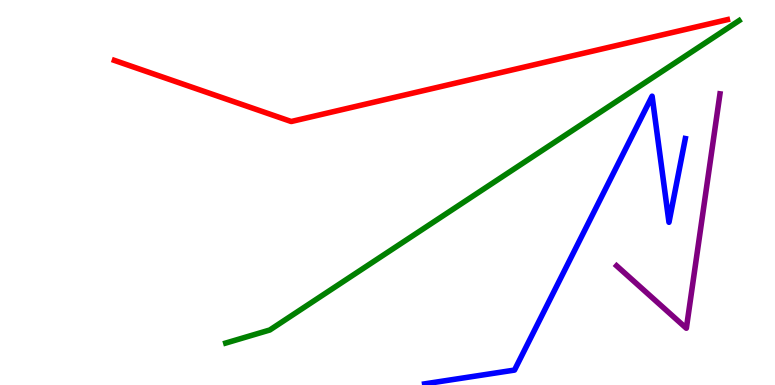[{'lines': ['blue', 'red'], 'intersections': []}, {'lines': ['green', 'red'], 'intersections': []}, {'lines': ['purple', 'red'], 'intersections': []}, {'lines': ['blue', 'green'], 'intersections': []}, {'lines': ['blue', 'purple'], 'intersections': []}, {'lines': ['green', 'purple'], 'intersections': []}]